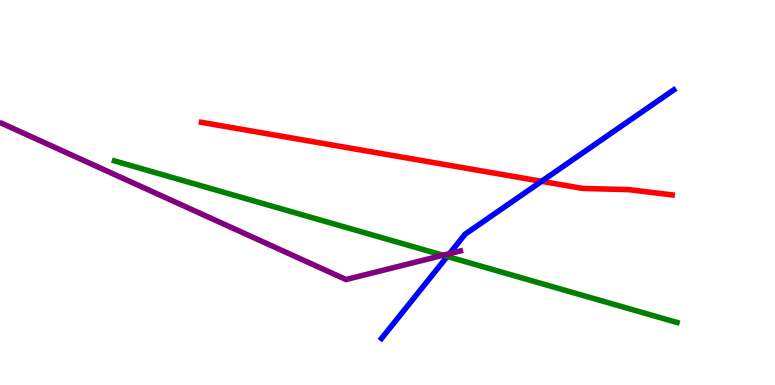[{'lines': ['blue', 'red'], 'intersections': [{'x': 6.99, 'y': 5.29}]}, {'lines': ['green', 'red'], 'intersections': []}, {'lines': ['purple', 'red'], 'intersections': []}, {'lines': ['blue', 'green'], 'intersections': [{'x': 5.77, 'y': 3.34}]}, {'lines': ['blue', 'purple'], 'intersections': [{'x': 5.8, 'y': 3.41}]}, {'lines': ['green', 'purple'], 'intersections': [{'x': 5.72, 'y': 3.37}]}]